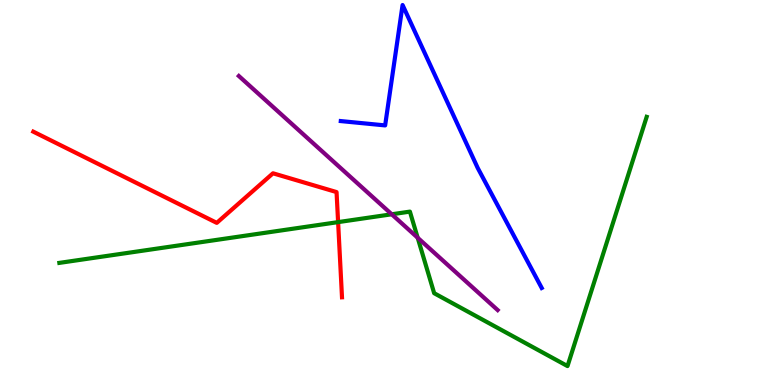[{'lines': ['blue', 'red'], 'intersections': []}, {'lines': ['green', 'red'], 'intersections': [{'x': 4.36, 'y': 4.23}]}, {'lines': ['purple', 'red'], 'intersections': []}, {'lines': ['blue', 'green'], 'intersections': []}, {'lines': ['blue', 'purple'], 'intersections': []}, {'lines': ['green', 'purple'], 'intersections': [{'x': 5.05, 'y': 4.43}, {'x': 5.39, 'y': 3.82}]}]